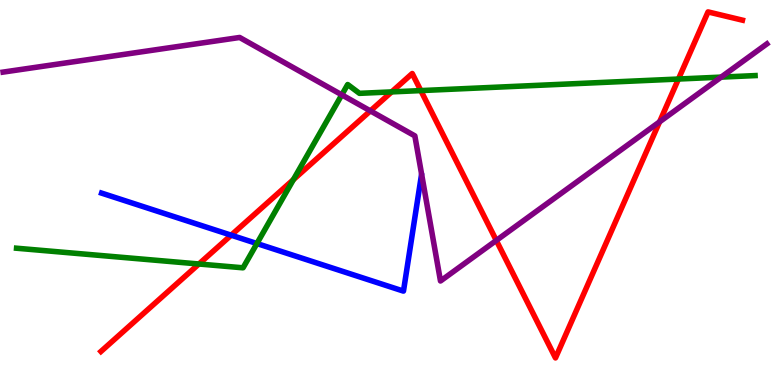[{'lines': ['blue', 'red'], 'intersections': [{'x': 2.98, 'y': 3.89}]}, {'lines': ['green', 'red'], 'intersections': [{'x': 2.57, 'y': 3.14}, {'x': 3.79, 'y': 5.33}, {'x': 5.05, 'y': 7.61}, {'x': 5.43, 'y': 7.65}, {'x': 8.75, 'y': 7.95}]}, {'lines': ['purple', 'red'], 'intersections': [{'x': 4.78, 'y': 7.12}, {'x': 6.4, 'y': 3.75}, {'x': 8.51, 'y': 6.84}]}, {'lines': ['blue', 'green'], 'intersections': [{'x': 3.32, 'y': 3.67}]}, {'lines': ['blue', 'purple'], 'intersections': []}, {'lines': ['green', 'purple'], 'intersections': [{'x': 4.41, 'y': 7.54}, {'x': 9.31, 'y': 8.0}]}]